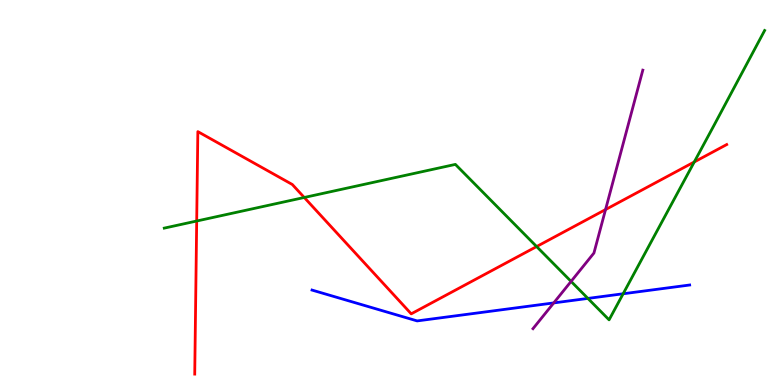[{'lines': ['blue', 'red'], 'intersections': []}, {'lines': ['green', 'red'], 'intersections': [{'x': 2.54, 'y': 4.26}, {'x': 3.93, 'y': 4.87}, {'x': 6.92, 'y': 3.6}, {'x': 8.96, 'y': 5.79}]}, {'lines': ['purple', 'red'], 'intersections': [{'x': 7.81, 'y': 4.56}]}, {'lines': ['blue', 'green'], 'intersections': [{'x': 7.59, 'y': 2.25}, {'x': 8.04, 'y': 2.37}]}, {'lines': ['blue', 'purple'], 'intersections': [{'x': 7.15, 'y': 2.13}]}, {'lines': ['green', 'purple'], 'intersections': [{'x': 7.37, 'y': 2.69}]}]